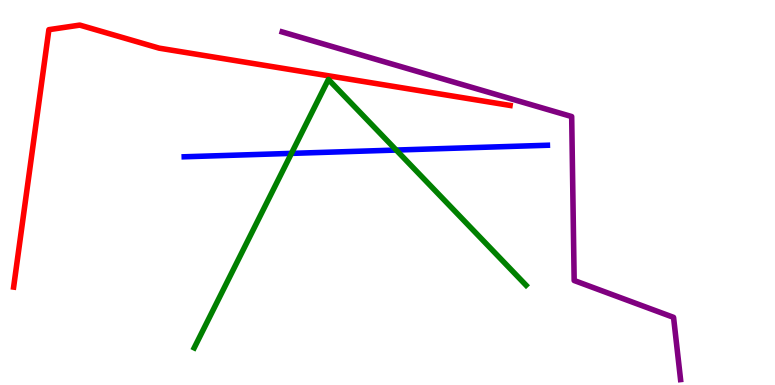[{'lines': ['blue', 'red'], 'intersections': []}, {'lines': ['green', 'red'], 'intersections': []}, {'lines': ['purple', 'red'], 'intersections': []}, {'lines': ['blue', 'green'], 'intersections': [{'x': 3.76, 'y': 6.02}, {'x': 5.11, 'y': 6.1}]}, {'lines': ['blue', 'purple'], 'intersections': []}, {'lines': ['green', 'purple'], 'intersections': []}]